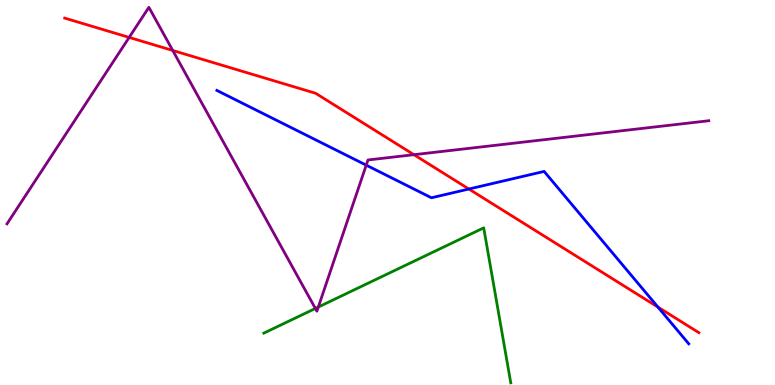[{'lines': ['blue', 'red'], 'intersections': [{'x': 6.05, 'y': 5.09}, {'x': 8.49, 'y': 2.02}]}, {'lines': ['green', 'red'], 'intersections': []}, {'lines': ['purple', 'red'], 'intersections': [{'x': 1.67, 'y': 9.03}, {'x': 2.23, 'y': 8.69}, {'x': 5.34, 'y': 5.98}]}, {'lines': ['blue', 'green'], 'intersections': []}, {'lines': ['blue', 'purple'], 'intersections': [{'x': 4.73, 'y': 5.71}]}, {'lines': ['green', 'purple'], 'intersections': [{'x': 4.07, 'y': 1.99}, {'x': 4.11, 'y': 2.02}]}]